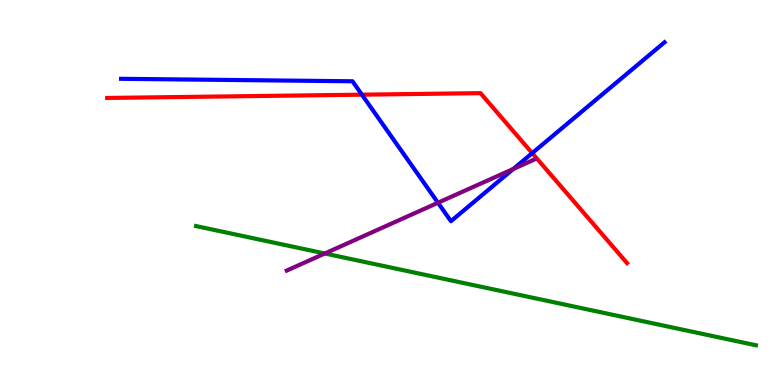[{'lines': ['blue', 'red'], 'intersections': [{'x': 4.67, 'y': 7.54}, {'x': 6.87, 'y': 6.02}]}, {'lines': ['green', 'red'], 'intersections': []}, {'lines': ['purple', 'red'], 'intersections': []}, {'lines': ['blue', 'green'], 'intersections': []}, {'lines': ['blue', 'purple'], 'intersections': [{'x': 5.65, 'y': 4.73}, {'x': 6.62, 'y': 5.61}]}, {'lines': ['green', 'purple'], 'intersections': [{'x': 4.19, 'y': 3.42}]}]